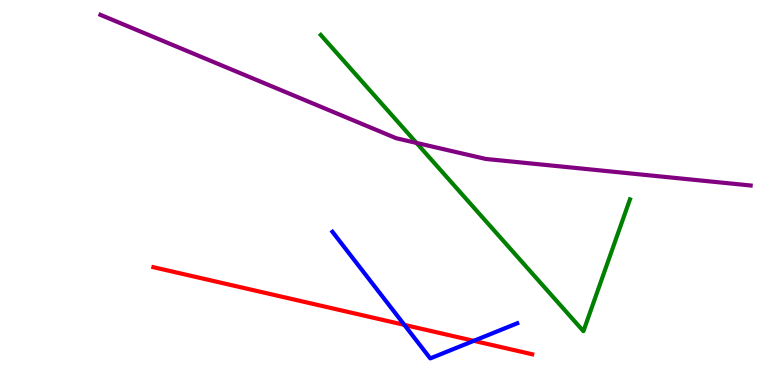[{'lines': ['blue', 'red'], 'intersections': [{'x': 5.22, 'y': 1.56}, {'x': 6.11, 'y': 1.15}]}, {'lines': ['green', 'red'], 'intersections': []}, {'lines': ['purple', 'red'], 'intersections': []}, {'lines': ['blue', 'green'], 'intersections': []}, {'lines': ['blue', 'purple'], 'intersections': []}, {'lines': ['green', 'purple'], 'intersections': [{'x': 5.37, 'y': 6.29}]}]